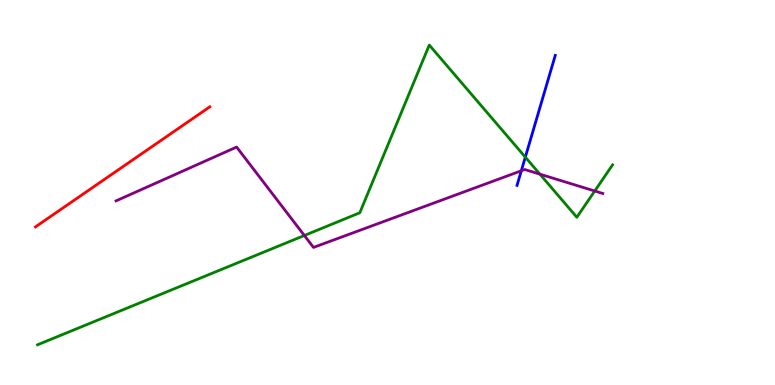[{'lines': ['blue', 'red'], 'intersections': []}, {'lines': ['green', 'red'], 'intersections': []}, {'lines': ['purple', 'red'], 'intersections': []}, {'lines': ['blue', 'green'], 'intersections': [{'x': 6.78, 'y': 5.92}]}, {'lines': ['blue', 'purple'], 'intersections': [{'x': 6.73, 'y': 5.56}]}, {'lines': ['green', 'purple'], 'intersections': [{'x': 3.93, 'y': 3.88}, {'x': 6.97, 'y': 5.48}, {'x': 7.67, 'y': 5.04}]}]